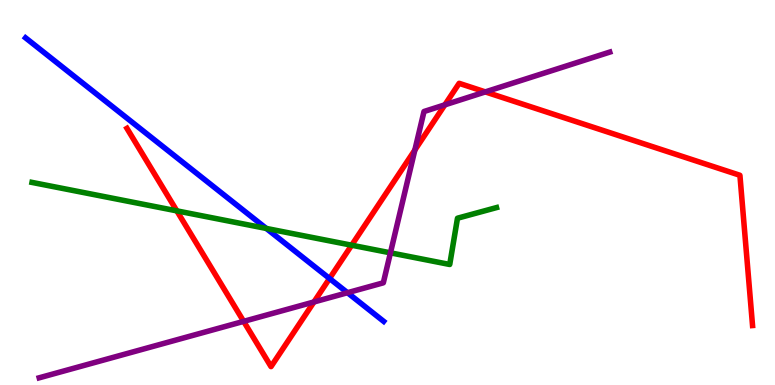[{'lines': ['blue', 'red'], 'intersections': [{'x': 4.25, 'y': 2.77}]}, {'lines': ['green', 'red'], 'intersections': [{'x': 2.28, 'y': 4.52}, {'x': 4.54, 'y': 3.63}]}, {'lines': ['purple', 'red'], 'intersections': [{'x': 3.14, 'y': 1.65}, {'x': 4.05, 'y': 2.16}, {'x': 5.35, 'y': 6.1}, {'x': 5.74, 'y': 7.28}, {'x': 6.26, 'y': 7.61}]}, {'lines': ['blue', 'green'], 'intersections': [{'x': 3.44, 'y': 4.07}]}, {'lines': ['blue', 'purple'], 'intersections': [{'x': 4.48, 'y': 2.4}]}, {'lines': ['green', 'purple'], 'intersections': [{'x': 5.04, 'y': 3.43}]}]